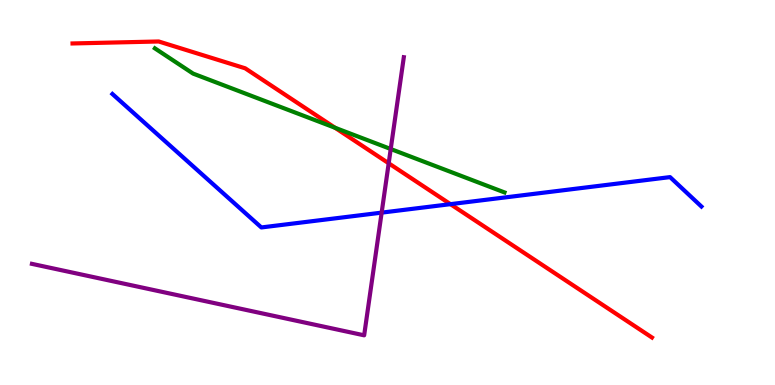[{'lines': ['blue', 'red'], 'intersections': [{'x': 5.81, 'y': 4.7}]}, {'lines': ['green', 'red'], 'intersections': [{'x': 4.32, 'y': 6.68}]}, {'lines': ['purple', 'red'], 'intersections': [{'x': 5.02, 'y': 5.76}]}, {'lines': ['blue', 'green'], 'intersections': []}, {'lines': ['blue', 'purple'], 'intersections': [{'x': 4.92, 'y': 4.48}]}, {'lines': ['green', 'purple'], 'intersections': [{'x': 5.04, 'y': 6.13}]}]